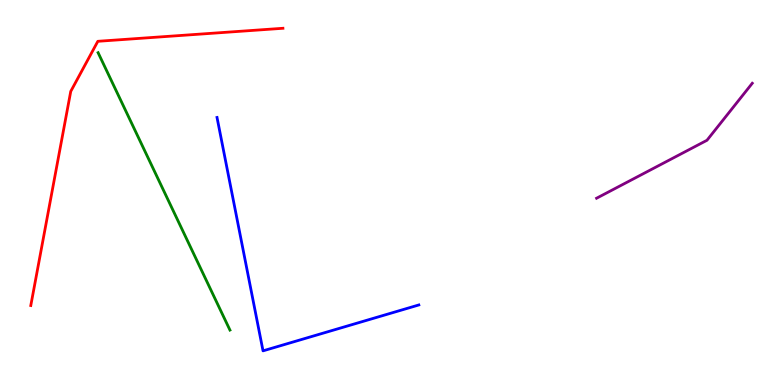[{'lines': ['blue', 'red'], 'intersections': []}, {'lines': ['green', 'red'], 'intersections': []}, {'lines': ['purple', 'red'], 'intersections': []}, {'lines': ['blue', 'green'], 'intersections': []}, {'lines': ['blue', 'purple'], 'intersections': []}, {'lines': ['green', 'purple'], 'intersections': []}]